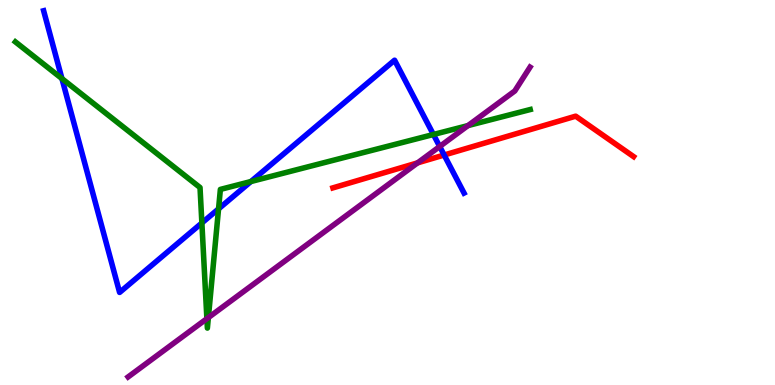[{'lines': ['blue', 'red'], 'intersections': [{'x': 5.73, 'y': 5.97}]}, {'lines': ['green', 'red'], 'intersections': []}, {'lines': ['purple', 'red'], 'intersections': [{'x': 5.39, 'y': 5.77}]}, {'lines': ['blue', 'green'], 'intersections': [{'x': 0.799, 'y': 7.96}, {'x': 2.6, 'y': 4.21}, {'x': 2.82, 'y': 4.57}, {'x': 3.24, 'y': 5.28}, {'x': 5.59, 'y': 6.51}]}, {'lines': ['blue', 'purple'], 'intersections': [{'x': 5.67, 'y': 6.19}]}, {'lines': ['green', 'purple'], 'intersections': [{'x': 2.67, 'y': 1.72}, {'x': 2.69, 'y': 1.75}, {'x': 6.04, 'y': 6.74}]}]